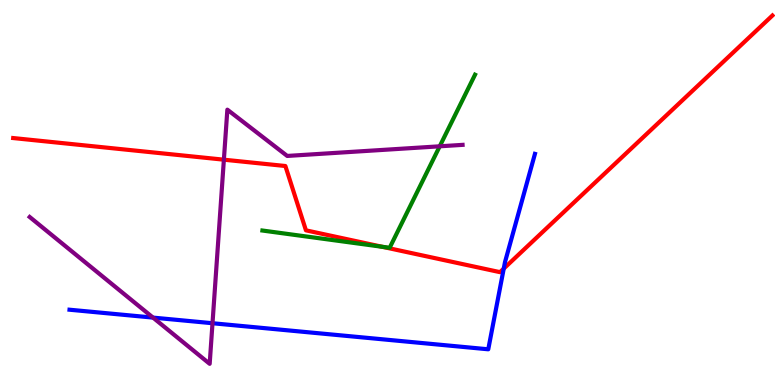[{'lines': ['blue', 'red'], 'intersections': [{'x': 6.5, 'y': 3.02}]}, {'lines': ['green', 'red'], 'intersections': [{'x': 4.93, 'y': 3.59}]}, {'lines': ['purple', 'red'], 'intersections': [{'x': 2.89, 'y': 5.85}]}, {'lines': ['blue', 'green'], 'intersections': []}, {'lines': ['blue', 'purple'], 'intersections': [{'x': 1.97, 'y': 1.75}, {'x': 2.74, 'y': 1.6}]}, {'lines': ['green', 'purple'], 'intersections': [{'x': 5.67, 'y': 6.2}]}]